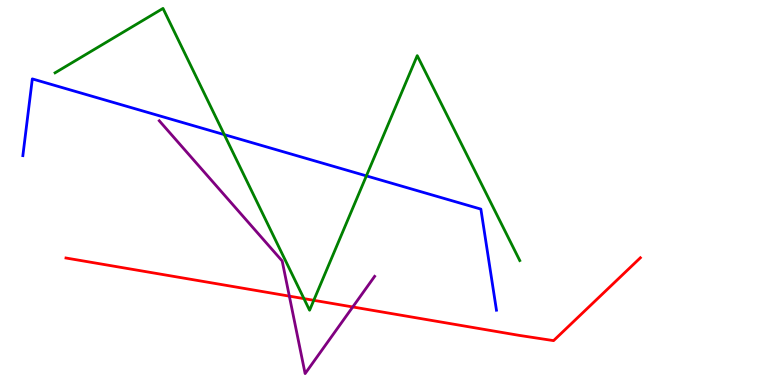[{'lines': ['blue', 'red'], 'intersections': []}, {'lines': ['green', 'red'], 'intersections': [{'x': 3.92, 'y': 2.24}, {'x': 4.05, 'y': 2.2}]}, {'lines': ['purple', 'red'], 'intersections': [{'x': 3.73, 'y': 2.31}, {'x': 4.55, 'y': 2.03}]}, {'lines': ['blue', 'green'], 'intersections': [{'x': 2.89, 'y': 6.5}, {'x': 4.73, 'y': 5.43}]}, {'lines': ['blue', 'purple'], 'intersections': []}, {'lines': ['green', 'purple'], 'intersections': []}]